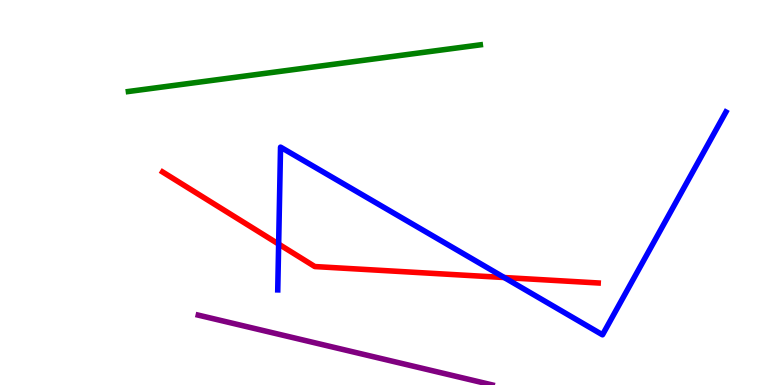[{'lines': ['blue', 'red'], 'intersections': [{'x': 3.6, 'y': 3.66}, {'x': 6.51, 'y': 2.79}]}, {'lines': ['green', 'red'], 'intersections': []}, {'lines': ['purple', 'red'], 'intersections': []}, {'lines': ['blue', 'green'], 'intersections': []}, {'lines': ['blue', 'purple'], 'intersections': []}, {'lines': ['green', 'purple'], 'intersections': []}]